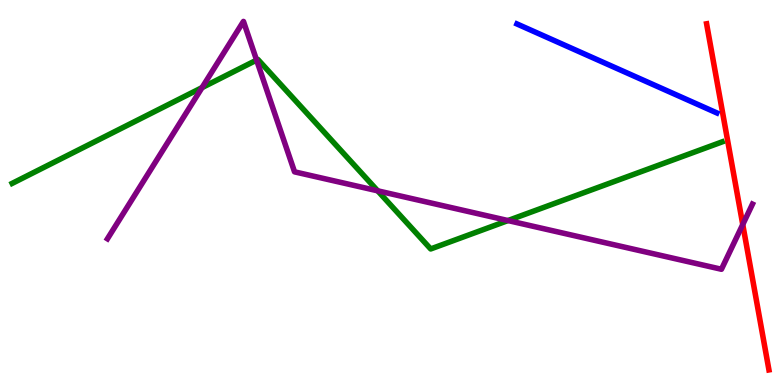[{'lines': ['blue', 'red'], 'intersections': []}, {'lines': ['green', 'red'], 'intersections': []}, {'lines': ['purple', 'red'], 'intersections': [{'x': 9.58, 'y': 4.17}]}, {'lines': ['blue', 'green'], 'intersections': []}, {'lines': ['blue', 'purple'], 'intersections': []}, {'lines': ['green', 'purple'], 'intersections': [{'x': 2.61, 'y': 7.72}, {'x': 3.31, 'y': 8.44}, {'x': 4.87, 'y': 5.04}, {'x': 6.55, 'y': 4.27}]}]